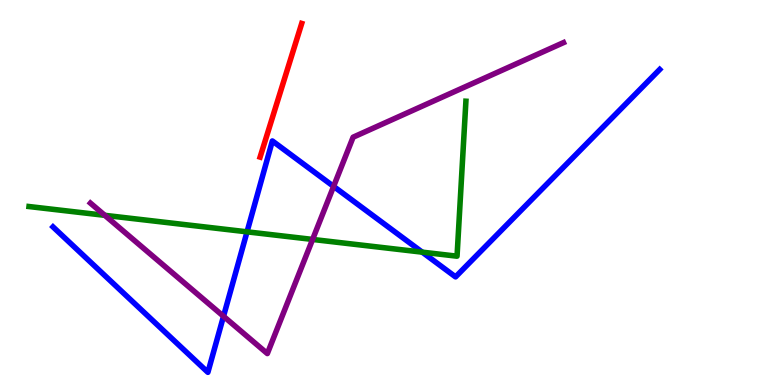[{'lines': ['blue', 'red'], 'intersections': []}, {'lines': ['green', 'red'], 'intersections': []}, {'lines': ['purple', 'red'], 'intersections': []}, {'lines': ['blue', 'green'], 'intersections': [{'x': 3.19, 'y': 3.98}, {'x': 5.45, 'y': 3.45}]}, {'lines': ['blue', 'purple'], 'intersections': [{'x': 2.88, 'y': 1.78}, {'x': 4.3, 'y': 5.16}]}, {'lines': ['green', 'purple'], 'intersections': [{'x': 1.35, 'y': 4.41}, {'x': 4.03, 'y': 3.78}]}]